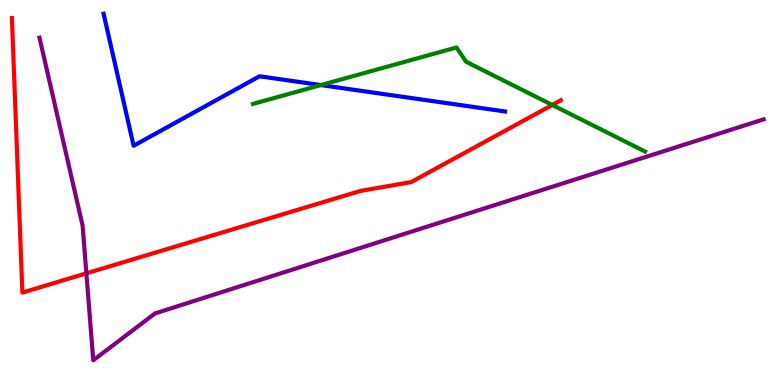[{'lines': ['blue', 'red'], 'intersections': []}, {'lines': ['green', 'red'], 'intersections': [{'x': 7.13, 'y': 7.27}]}, {'lines': ['purple', 'red'], 'intersections': [{'x': 1.11, 'y': 2.9}]}, {'lines': ['blue', 'green'], 'intersections': [{'x': 4.14, 'y': 7.79}]}, {'lines': ['blue', 'purple'], 'intersections': []}, {'lines': ['green', 'purple'], 'intersections': []}]